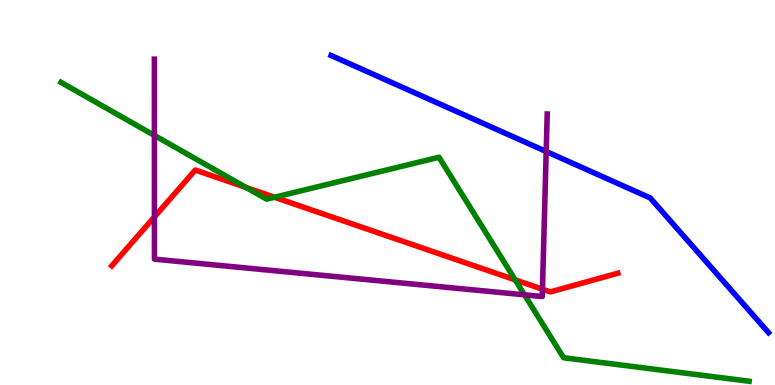[{'lines': ['blue', 'red'], 'intersections': []}, {'lines': ['green', 'red'], 'intersections': [{'x': 3.18, 'y': 5.13}, {'x': 3.54, 'y': 4.88}, {'x': 6.65, 'y': 2.73}]}, {'lines': ['purple', 'red'], 'intersections': [{'x': 1.99, 'y': 4.37}, {'x': 7.0, 'y': 2.49}]}, {'lines': ['blue', 'green'], 'intersections': []}, {'lines': ['blue', 'purple'], 'intersections': [{'x': 7.05, 'y': 6.06}]}, {'lines': ['green', 'purple'], 'intersections': [{'x': 1.99, 'y': 6.48}, {'x': 6.77, 'y': 2.34}]}]